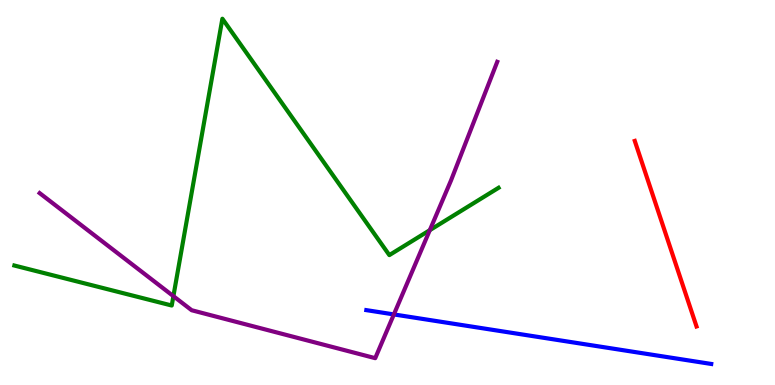[{'lines': ['blue', 'red'], 'intersections': []}, {'lines': ['green', 'red'], 'intersections': []}, {'lines': ['purple', 'red'], 'intersections': []}, {'lines': ['blue', 'green'], 'intersections': []}, {'lines': ['blue', 'purple'], 'intersections': [{'x': 5.08, 'y': 1.83}]}, {'lines': ['green', 'purple'], 'intersections': [{'x': 2.24, 'y': 2.31}, {'x': 5.55, 'y': 4.02}]}]